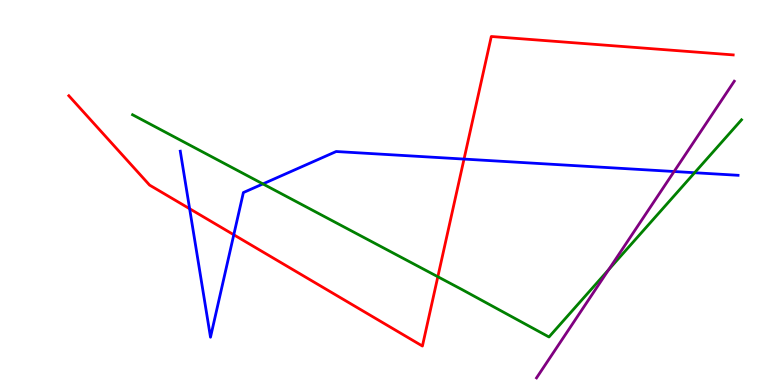[{'lines': ['blue', 'red'], 'intersections': [{'x': 2.45, 'y': 4.58}, {'x': 3.02, 'y': 3.9}, {'x': 5.99, 'y': 5.87}]}, {'lines': ['green', 'red'], 'intersections': [{'x': 5.65, 'y': 2.81}]}, {'lines': ['purple', 'red'], 'intersections': []}, {'lines': ['blue', 'green'], 'intersections': [{'x': 3.39, 'y': 5.22}, {'x': 8.96, 'y': 5.51}]}, {'lines': ['blue', 'purple'], 'intersections': [{'x': 8.7, 'y': 5.55}]}, {'lines': ['green', 'purple'], 'intersections': [{'x': 7.85, 'y': 3.0}]}]